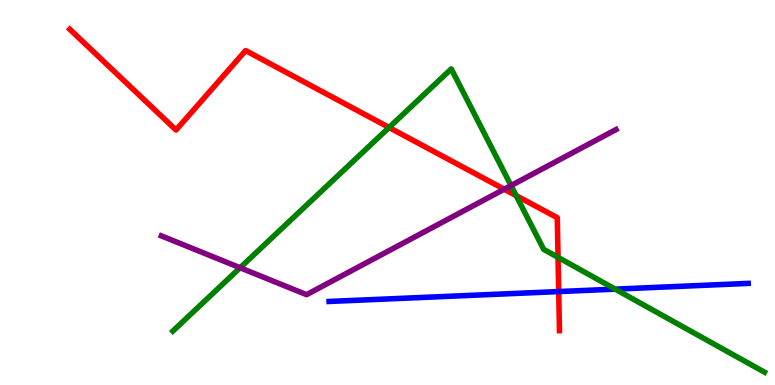[{'lines': ['blue', 'red'], 'intersections': [{'x': 7.21, 'y': 2.43}]}, {'lines': ['green', 'red'], 'intersections': [{'x': 5.02, 'y': 6.69}, {'x': 6.66, 'y': 4.92}, {'x': 7.2, 'y': 3.32}]}, {'lines': ['purple', 'red'], 'intersections': [{'x': 6.51, 'y': 5.09}]}, {'lines': ['blue', 'green'], 'intersections': [{'x': 7.94, 'y': 2.49}]}, {'lines': ['blue', 'purple'], 'intersections': []}, {'lines': ['green', 'purple'], 'intersections': [{'x': 3.1, 'y': 3.05}, {'x': 6.59, 'y': 5.18}]}]